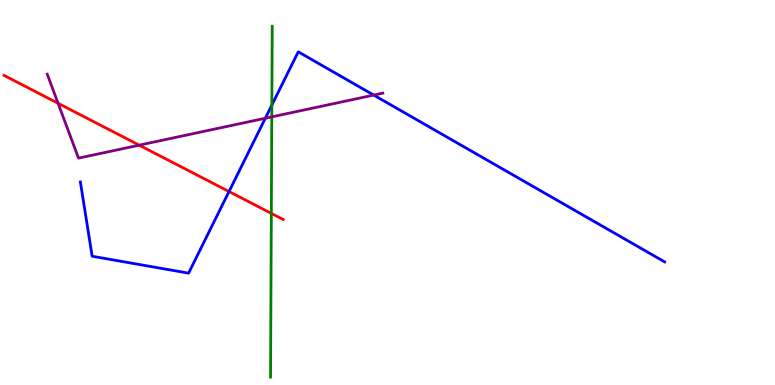[{'lines': ['blue', 'red'], 'intersections': [{'x': 2.96, 'y': 5.02}]}, {'lines': ['green', 'red'], 'intersections': [{'x': 3.5, 'y': 4.46}]}, {'lines': ['purple', 'red'], 'intersections': [{'x': 0.749, 'y': 7.32}, {'x': 1.8, 'y': 6.23}]}, {'lines': ['blue', 'green'], 'intersections': [{'x': 3.51, 'y': 7.27}]}, {'lines': ['blue', 'purple'], 'intersections': [{'x': 3.42, 'y': 6.93}, {'x': 4.82, 'y': 7.53}]}, {'lines': ['green', 'purple'], 'intersections': [{'x': 3.51, 'y': 6.96}]}]